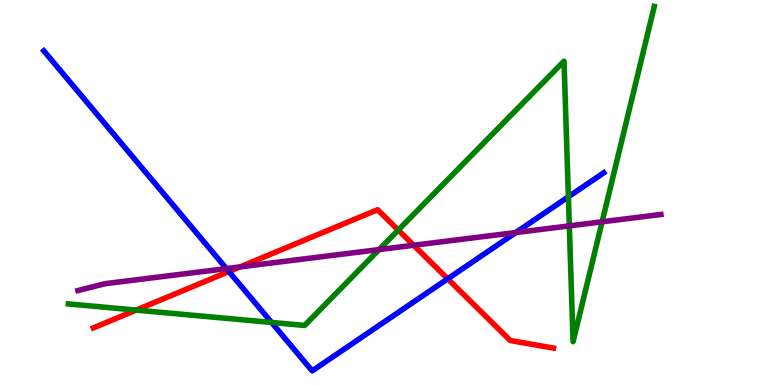[{'lines': ['blue', 'red'], 'intersections': [{'x': 2.95, 'y': 2.95}, {'x': 5.78, 'y': 2.76}]}, {'lines': ['green', 'red'], 'intersections': [{'x': 1.76, 'y': 1.95}, {'x': 5.14, 'y': 4.02}]}, {'lines': ['purple', 'red'], 'intersections': [{'x': 3.1, 'y': 3.07}, {'x': 5.34, 'y': 3.63}]}, {'lines': ['blue', 'green'], 'intersections': [{'x': 3.5, 'y': 1.62}, {'x': 7.33, 'y': 4.89}]}, {'lines': ['blue', 'purple'], 'intersections': [{'x': 2.92, 'y': 3.02}, {'x': 6.66, 'y': 3.96}]}, {'lines': ['green', 'purple'], 'intersections': [{'x': 4.89, 'y': 3.52}, {'x': 7.35, 'y': 4.13}, {'x': 7.77, 'y': 4.24}]}]